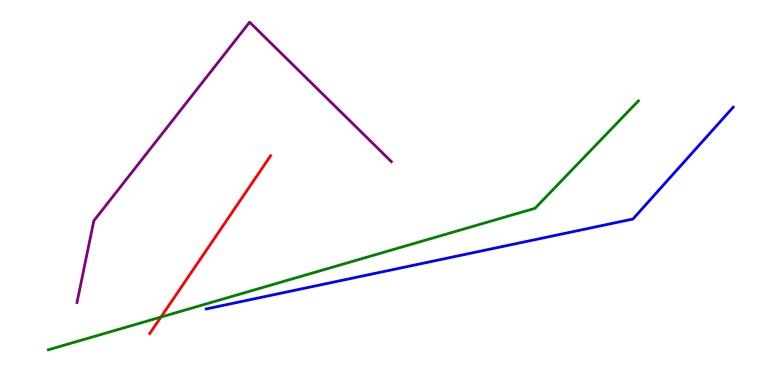[{'lines': ['blue', 'red'], 'intersections': []}, {'lines': ['green', 'red'], 'intersections': [{'x': 2.08, 'y': 1.76}]}, {'lines': ['purple', 'red'], 'intersections': []}, {'lines': ['blue', 'green'], 'intersections': []}, {'lines': ['blue', 'purple'], 'intersections': []}, {'lines': ['green', 'purple'], 'intersections': []}]